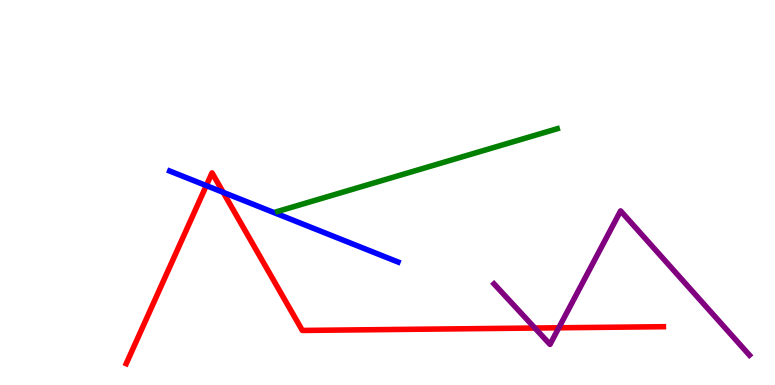[{'lines': ['blue', 'red'], 'intersections': [{'x': 2.66, 'y': 5.18}, {'x': 2.88, 'y': 5.0}]}, {'lines': ['green', 'red'], 'intersections': []}, {'lines': ['purple', 'red'], 'intersections': [{'x': 6.9, 'y': 1.48}, {'x': 7.21, 'y': 1.49}]}, {'lines': ['blue', 'green'], 'intersections': []}, {'lines': ['blue', 'purple'], 'intersections': []}, {'lines': ['green', 'purple'], 'intersections': []}]